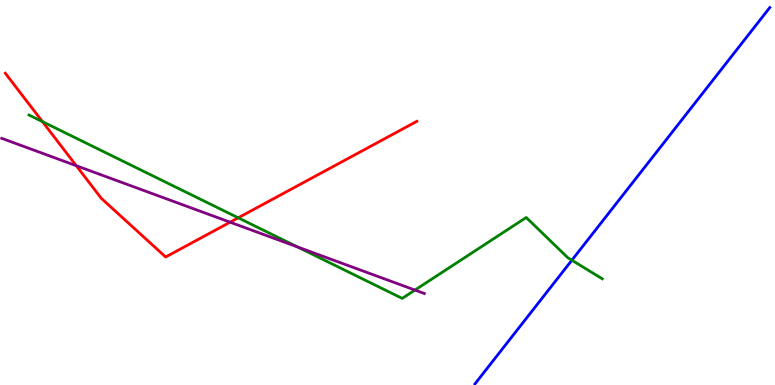[{'lines': ['blue', 'red'], 'intersections': []}, {'lines': ['green', 'red'], 'intersections': [{'x': 0.548, 'y': 6.84}, {'x': 3.07, 'y': 4.34}]}, {'lines': ['purple', 'red'], 'intersections': [{'x': 0.984, 'y': 5.7}, {'x': 2.97, 'y': 4.23}]}, {'lines': ['blue', 'green'], 'intersections': [{'x': 7.38, 'y': 3.24}]}, {'lines': ['blue', 'purple'], 'intersections': []}, {'lines': ['green', 'purple'], 'intersections': [{'x': 3.84, 'y': 3.59}, {'x': 5.35, 'y': 2.47}]}]